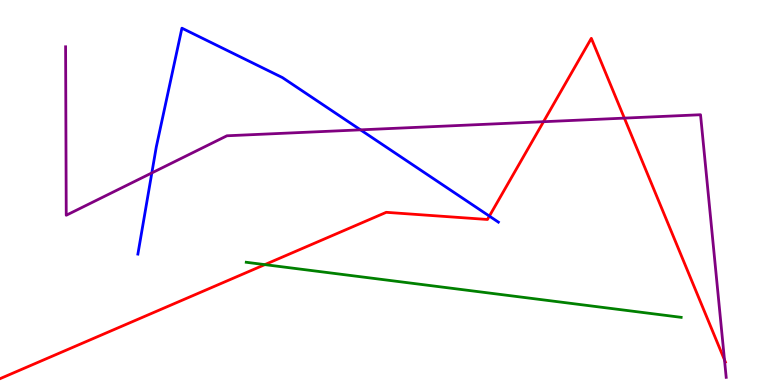[{'lines': ['blue', 'red'], 'intersections': [{'x': 6.31, 'y': 4.39}]}, {'lines': ['green', 'red'], 'intersections': [{'x': 3.42, 'y': 3.13}]}, {'lines': ['purple', 'red'], 'intersections': [{'x': 7.01, 'y': 6.84}, {'x': 8.06, 'y': 6.93}, {'x': 9.35, 'y': 0.653}]}, {'lines': ['blue', 'green'], 'intersections': []}, {'lines': ['blue', 'purple'], 'intersections': [{'x': 1.96, 'y': 5.51}, {'x': 4.65, 'y': 6.63}]}, {'lines': ['green', 'purple'], 'intersections': []}]